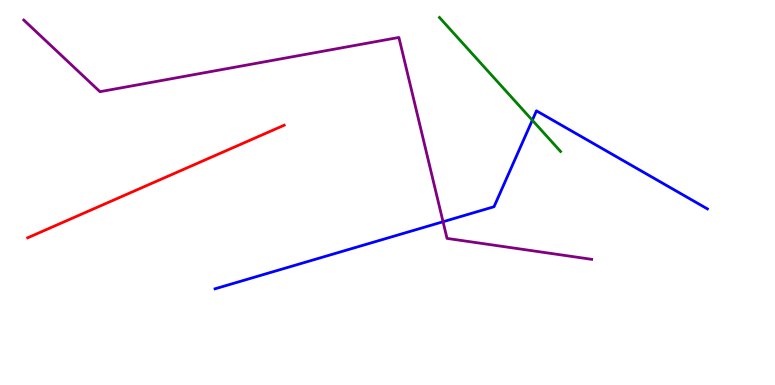[{'lines': ['blue', 'red'], 'intersections': []}, {'lines': ['green', 'red'], 'intersections': []}, {'lines': ['purple', 'red'], 'intersections': []}, {'lines': ['blue', 'green'], 'intersections': [{'x': 6.87, 'y': 6.88}]}, {'lines': ['blue', 'purple'], 'intersections': [{'x': 5.72, 'y': 4.24}]}, {'lines': ['green', 'purple'], 'intersections': []}]